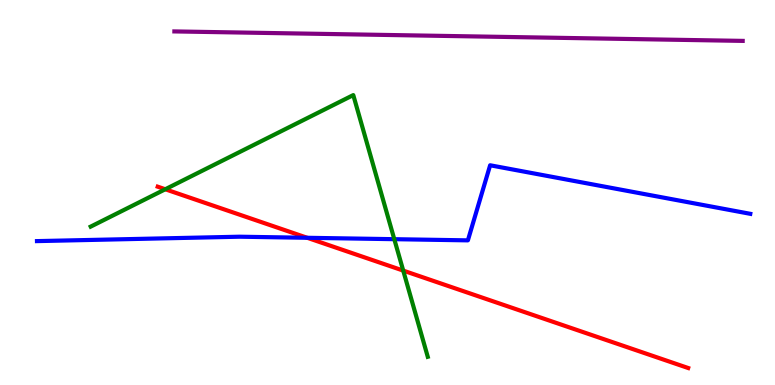[{'lines': ['blue', 'red'], 'intersections': [{'x': 3.96, 'y': 3.82}]}, {'lines': ['green', 'red'], 'intersections': [{'x': 2.13, 'y': 5.08}, {'x': 5.2, 'y': 2.97}]}, {'lines': ['purple', 'red'], 'intersections': []}, {'lines': ['blue', 'green'], 'intersections': [{'x': 5.09, 'y': 3.79}]}, {'lines': ['blue', 'purple'], 'intersections': []}, {'lines': ['green', 'purple'], 'intersections': []}]